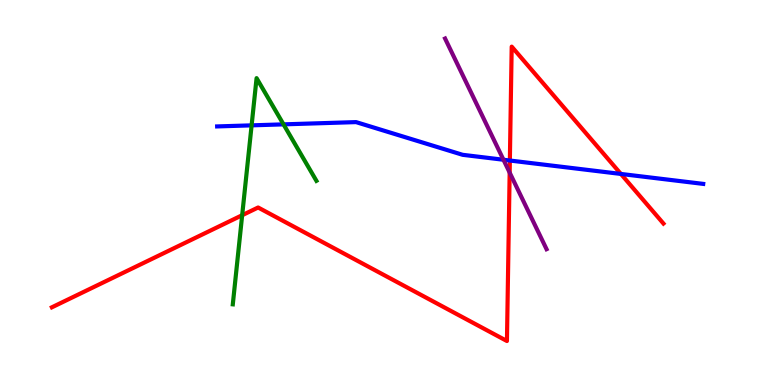[{'lines': ['blue', 'red'], 'intersections': [{'x': 6.58, 'y': 5.83}, {'x': 8.01, 'y': 5.48}]}, {'lines': ['green', 'red'], 'intersections': [{'x': 3.12, 'y': 4.41}]}, {'lines': ['purple', 'red'], 'intersections': [{'x': 6.58, 'y': 5.52}]}, {'lines': ['blue', 'green'], 'intersections': [{'x': 3.25, 'y': 6.74}, {'x': 3.66, 'y': 6.77}]}, {'lines': ['blue', 'purple'], 'intersections': [{'x': 6.5, 'y': 5.85}]}, {'lines': ['green', 'purple'], 'intersections': []}]